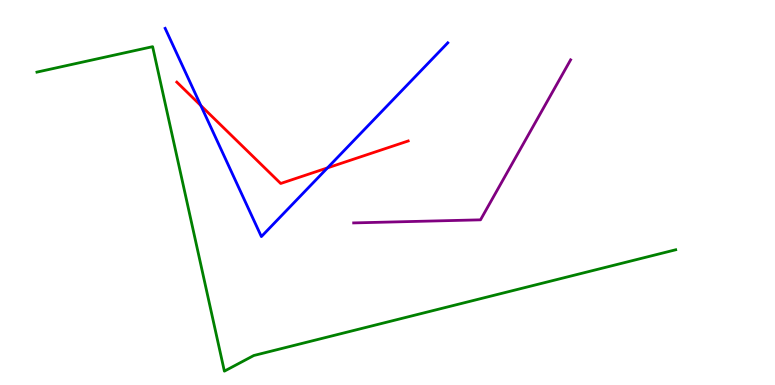[{'lines': ['blue', 'red'], 'intersections': [{'x': 2.59, 'y': 7.26}, {'x': 4.23, 'y': 5.64}]}, {'lines': ['green', 'red'], 'intersections': []}, {'lines': ['purple', 'red'], 'intersections': []}, {'lines': ['blue', 'green'], 'intersections': []}, {'lines': ['blue', 'purple'], 'intersections': []}, {'lines': ['green', 'purple'], 'intersections': []}]